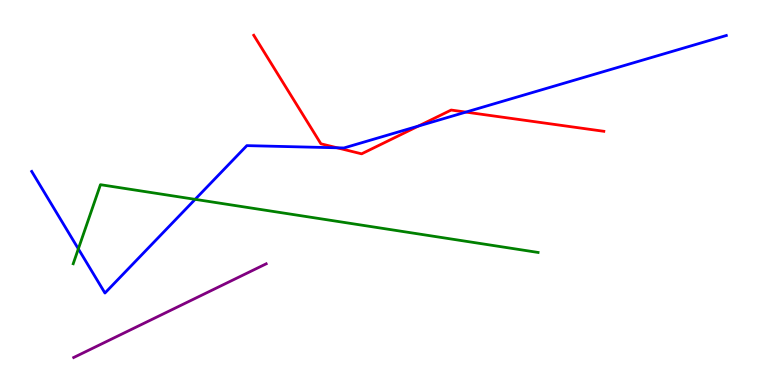[{'lines': ['blue', 'red'], 'intersections': [{'x': 4.35, 'y': 6.16}, {'x': 5.4, 'y': 6.73}, {'x': 6.01, 'y': 7.09}]}, {'lines': ['green', 'red'], 'intersections': []}, {'lines': ['purple', 'red'], 'intersections': []}, {'lines': ['blue', 'green'], 'intersections': [{'x': 1.01, 'y': 3.54}, {'x': 2.52, 'y': 4.82}]}, {'lines': ['blue', 'purple'], 'intersections': []}, {'lines': ['green', 'purple'], 'intersections': []}]